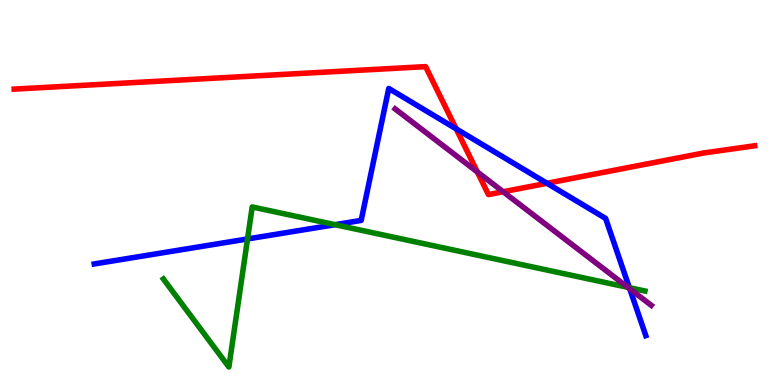[{'lines': ['blue', 'red'], 'intersections': [{'x': 5.89, 'y': 6.65}, {'x': 7.06, 'y': 5.24}]}, {'lines': ['green', 'red'], 'intersections': []}, {'lines': ['purple', 'red'], 'intersections': [{'x': 6.16, 'y': 5.53}, {'x': 6.49, 'y': 5.02}]}, {'lines': ['blue', 'green'], 'intersections': [{'x': 3.19, 'y': 3.79}, {'x': 4.32, 'y': 4.16}, {'x': 8.12, 'y': 2.53}]}, {'lines': ['blue', 'purple'], 'intersections': [{'x': 8.13, 'y': 2.5}]}, {'lines': ['green', 'purple'], 'intersections': [{'x': 8.1, 'y': 2.54}]}]